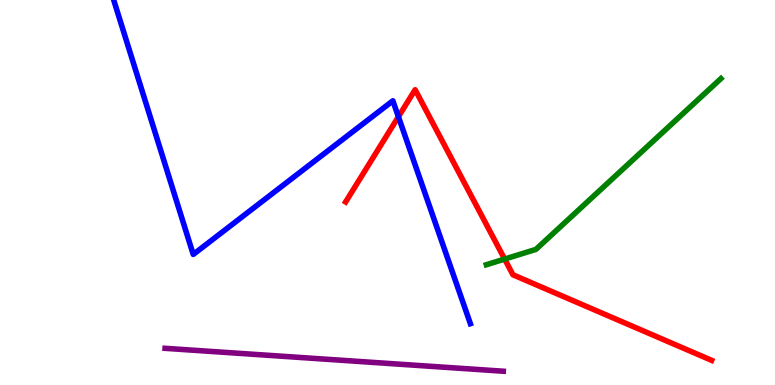[{'lines': ['blue', 'red'], 'intersections': [{'x': 5.14, 'y': 6.97}]}, {'lines': ['green', 'red'], 'intersections': [{'x': 6.51, 'y': 3.27}]}, {'lines': ['purple', 'red'], 'intersections': []}, {'lines': ['blue', 'green'], 'intersections': []}, {'lines': ['blue', 'purple'], 'intersections': []}, {'lines': ['green', 'purple'], 'intersections': []}]